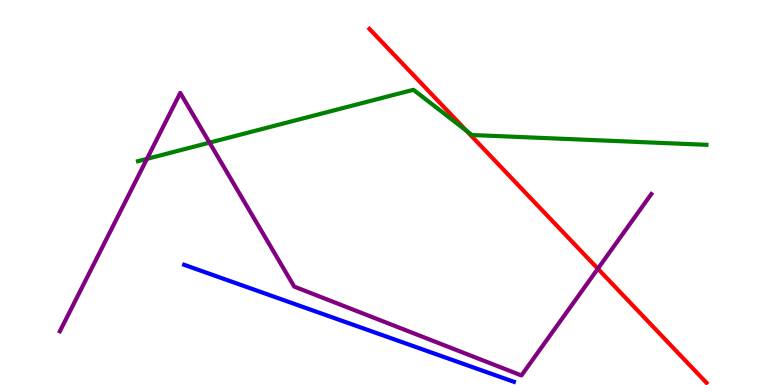[{'lines': ['blue', 'red'], 'intersections': []}, {'lines': ['green', 'red'], 'intersections': [{'x': 6.02, 'y': 6.6}]}, {'lines': ['purple', 'red'], 'intersections': [{'x': 7.71, 'y': 3.02}]}, {'lines': ['blue', 'green'], 'intersections': []}, {'lines': ['blue', 'purple'], 'intersections': []}, {'lines': ['green', 'purple'], 'intersections': [{'x': 1.9, 'y': 5.87}, {'x': 2.7, 'y': 6.29}]}]